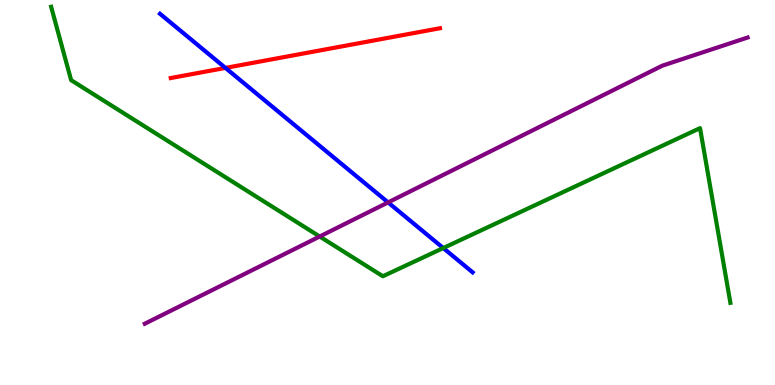[{'lines': ['blue', 'red'], 'intersections': [{'x': 2.91, 'y': 8.24}]}, {'lines': ['green', 'red'], 'intersections': []}, {'lines': ['purple', 'red'], 'intersections': []}, {'lines': ['blue', 'green'], 'intersections': [{'x': 5.72, 'y': 3.56}]}, {'lines': ['blue', 'purple'], 'intersections': [{'x': 5.01, 'y': 4.74}]}, {'lines': ['green', 'purple'], 'intersections': [{'x': 4.13, 'y': 3.86}]}]